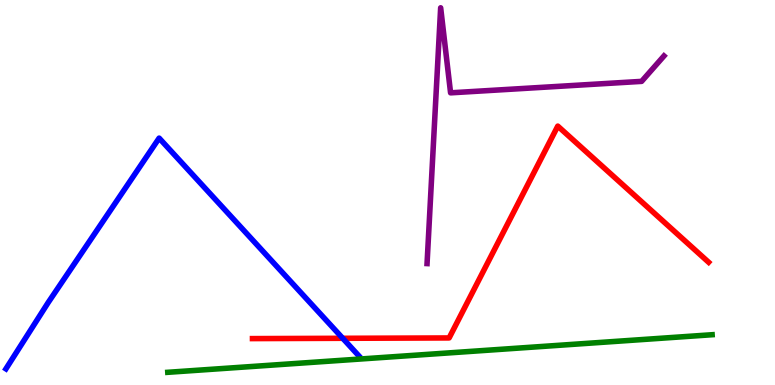[{'lines': ['blue', 'red'], 'intersections': [{'x': 4.42, 'y': 1.21}]}, {'lines': ['green', 'red'], 'intersections': []}, {'lines': ['purple', 'red'], 'intersections': []}, {'lines': ['blue', 'green'], 'intersections': []}, {'lines': ['blue', 'purple'], 'intersections': []}, {'lines': ['green', 'purple'], 'intersections': []}]